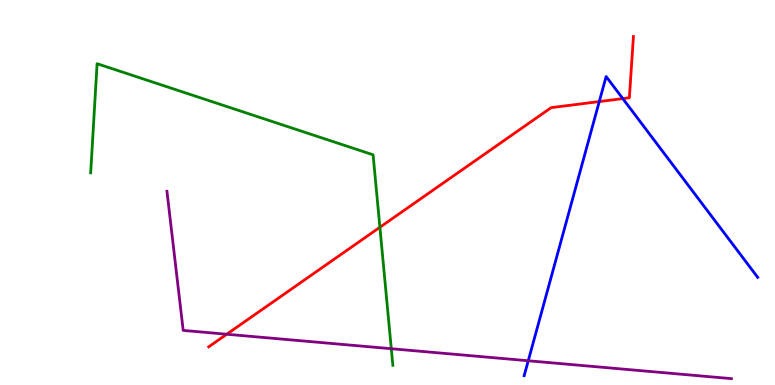[{'lines': ['blue', 'red'], 'intersections': [{'x': 7.73, 'y': 7.36}, {'x': 8.04, 'y': 7.44}]}, {'lines': ['green', 'red'], 'intersections': [{'x': 4.9, 'y': 4.1}]}, {'lines': ['purple', 'red'], 'intersections': [{'x': 2.93, 'y': 1.32}]}, {'lines': ['blue', 'green'], 'intersections': []}, {'lines': ['blue', 'purple'], 'intersections': [{'x': 6.82, 'y': 0.629}]}, {'lines': ['green', 'purple'], 'intersections': [{'x': 5.05, 'y': 0.942}]}]